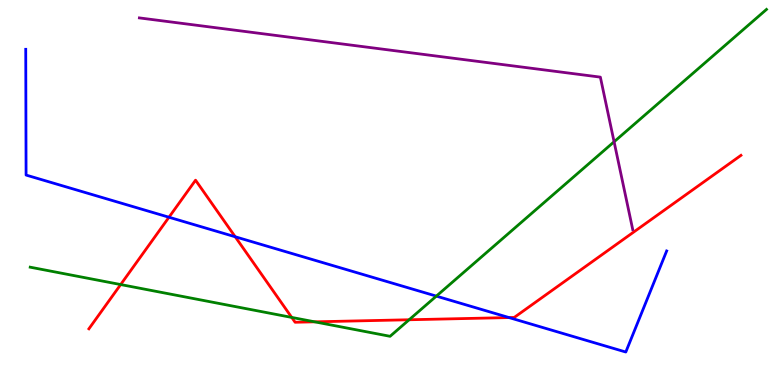[{'lines': ['blue', 'red'], 'intersections': [{'x': 2.18, 'y': 4.36}, {'x': 3.03, 'y': 3.85}, {'x': 6.57, 'y': 1.75}]}, {'lines': ['green', 'red'], 'intersections': [{'x': 1.56, 'y': 2.61}, {'x': 3.76, 'y': 1.76}, {'x': 4.06, 'y': 1.64}, {'x': 5.28, 'y': 1.69}]}, {'lines': ['purple', 'red'], 'intersections': []}, {'lines': ['blue', 'green'], 'intersections': [{'x': 5.63, 'y': 2.31}]}, {'lines': ['blue', 'purple'], 'intersections': []}, {'lines': ['green', 'purple'], 'intersections': [{'x': 7.92, 'y': 6.32}]}]